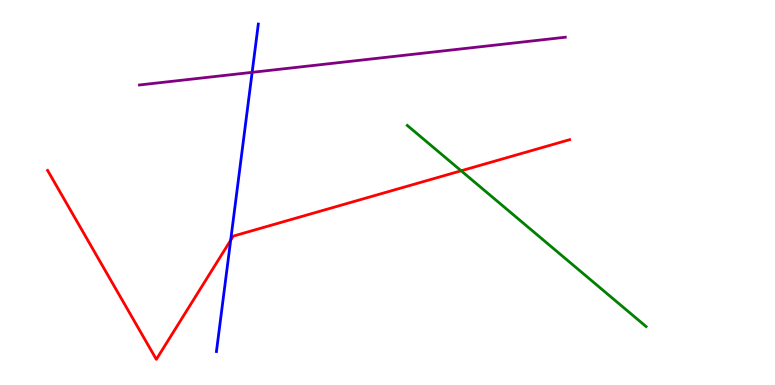[{'lines': ['blue', 'red'], 'intersections': [{'x': 2.98, 'y': 3.76}]}, {'lines': ['green', 'red'], 'intersections': [{'x': 5.95, 'y': 5.56}]}, {'lines': ['purple', 'red'], 'intersections': []}, {'lines': ['blue', 'green'], 'intersections': []}, {'lines': ['blue', 'purple'], 'intersections': [{'x': 3.25, 'y': 8.12}]}, {'lines': ['green', 'purple'], 'intersections': []}]